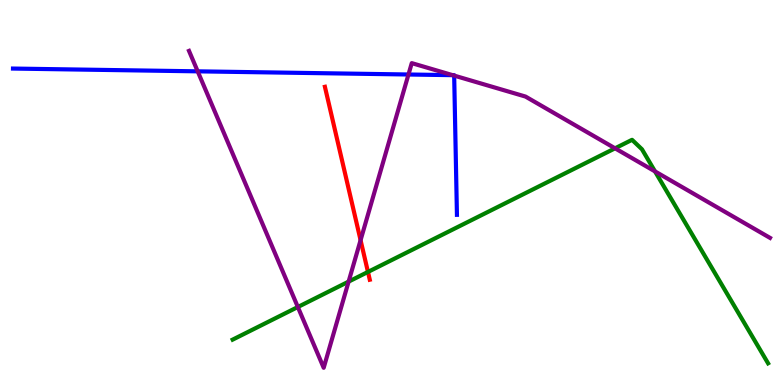[{'lines': ['blue', 'red'], 'intersections': []}, {'lines': ['green', 'red'], 'intersections': [{'x': 4.75, 'y': 2.94}]}, {'lines': ['purple', 'red'], 'intersections': [{'x': 4.65, 'y': 3.76}]}, {'lines': ['blue', 'green'], 'intersections': []}, {'lines': ['blue', 'purple'], 'intersections': [{'x': 2.55, 'y': 8.15}, {'x': 5.27, 'y': 8.06}, {'x': 5.84, 'y': 8.05}, {'x': 5.86, 'y': 8.04}]}, {'lines': ['green', 'purple'], 'intersections': [{'x': 3.84, 'y': 2.03}, {'x': 4.5, 'y': 2.69}, {'x': 7.94, 'y': 6.15}, {'x': 8.45, 'y': 5.55}]}]